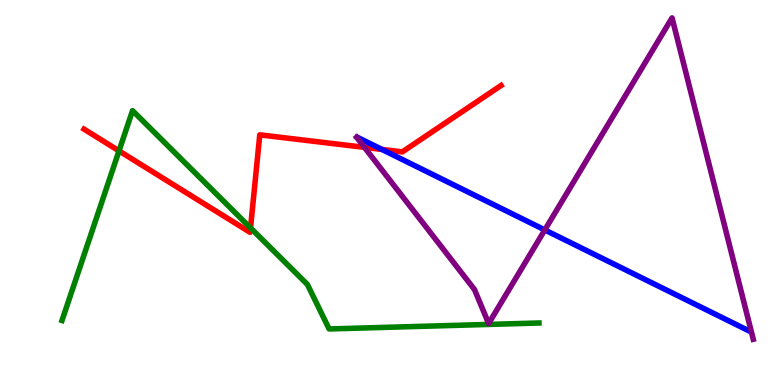[{'lines': ['blue', 'red'], 'intersections': [{'x': 4.93, 'y': 6.12}]}, {'lines': ['green', 'red'], 'intersections': [{'x': 1.54, 'y': 6.08}, {'x': 3.23, 'y': 4.08}]}, {'lines': ['purple', 'red'], 'intersections': [{'x': 4.7, 'y': 6.17}]}, {'lines': ['blue', 'green'], 'intersections': []}, {'lines': ['blue', 'purple'], 'intersections': [{'x': 7.03, 'y': 4.03}]}, {'lines': ['green', 'purple'], 'intersections': []}]